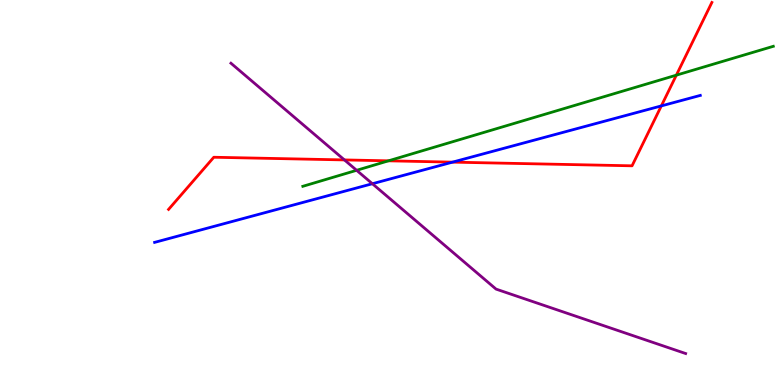[{'lines': ['blue', 'red'], 'intersections': [{'x': 5.84, 'y': 5.79}, {'x': 8.53, 'y': 7.25}]}, {'lines': ['green', 'red'], 'intersections': [{'x': 5.01, 'y': 5.82}, {'x': 8.73, 'y': 8.05}]}, {'lines': ['purple', 'red'], 'intersections': [{'x': 4.44, 'y': 5.85}]}, {'lines': ['blue', 'green'], 'intersections': []}, {'lines': ['blue', 'purple'], 'intersections': [{'x': 4.8, 'y': 5.23}]}, {'lines': ['green', 'purple'], 'intersections': [{'x': 4.6, 'y': 5.58}]}]